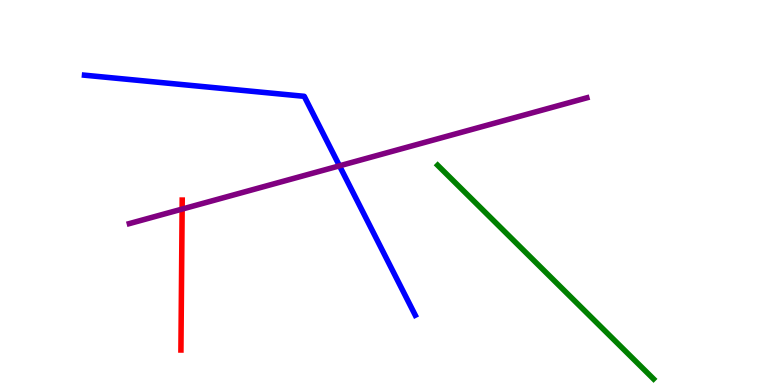[{'lines': ['blue', 'red'], 'intersections': []}, {'lines': ['green', 'red'], 'intersections': []}, {'lines': ['purple', 'red'], 'intersections': [{'x': 2.35, 'y': 4.57}]}, {'lines': ['blue', 'green'], 'intersections': []}, {'lines': ['blue', 'purple'], 'intersections': [{'x': 4.38, 'y': 5.69}]}, {'lines': ['green', 'purple'], 'intersections': []}]